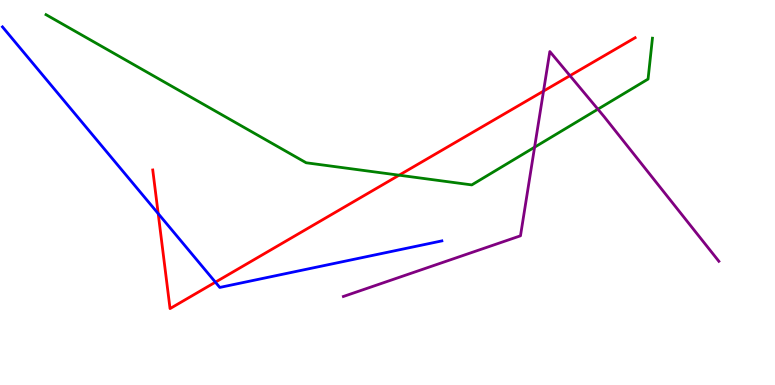[{'lines': ['blue', 'red'], 'intersections': [{'x': 2.04, 'y': 4.45}, {'x': 2.78, 'y': 2.67}]}, {'lines': ['green', 'red'], 'intersections': [{'x': 5.15, 'y': 5.45}]}, {'lines': ['purple', 'red'], 'intersections': [{'x': 7.01, 'y': 7.63}, {'x': 7.35, 'y': 8.03}]}, {'lines': ['blue', 'green'], 'intersections': []}, {'lines': ['blue', 'purple'], 'intersections': []}, {'lines': ['green', 'purple'], 'intersections': [{'x': 6.9, 'y': 6.18}, {'x': 7.71, 'y': 7.16}]}]